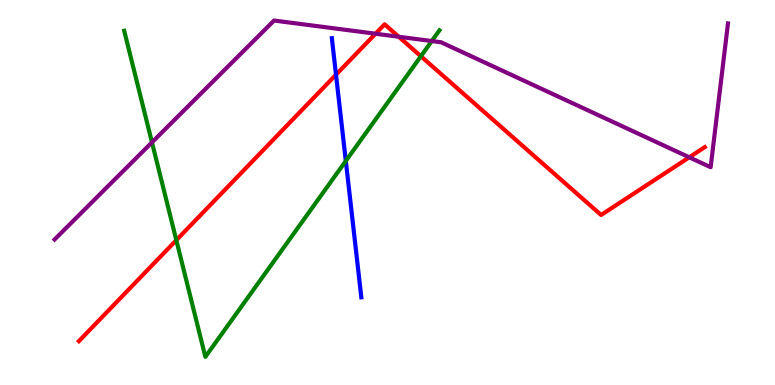[{'lines': ['blue', 'red'], 'intersections': [{'x': 4.34, 'y': 8.06}]}, {'lines': ['green', 'red'], 'intersections': [{'x': 2.28, 'y': 3.76}, {'x': 5.43, 'y': 8.54}]}, {'lines': ['purple', 'red'], 'intersections': [{'x': 4.85, 'y': 9.12}, {'x': 5.15, 'y': 9.05}, {'x': 8.89, 'y': 5.91}]}, {'lines': ['blue', 'green'], 'intersections': [{'x': 4.46, 'y': 5.82}]}, {'lines': ['blue', 'purple'], 'intersections': []}, {'lines': ['green', 'purple'], 'intersections': [{'x': 1.96, 'y': 6.3}, {'x': 5.57, 'y': 8.93}]}]